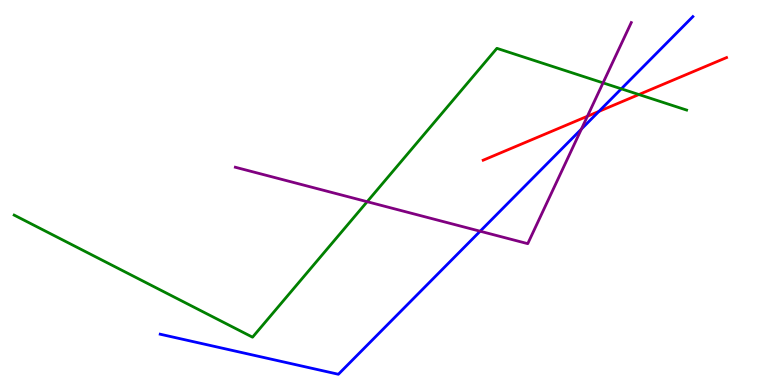[{'lines': ['blue', 'red'], 'intersections': [{'x': 7.73, 'y': 7.11}]}, {'lines': ['green', 'red'], 'intersections': [{'x': 8.24, 'y': 7.54}]}, {'lines': ['purple', 'red'], 'intersections': [{'x': 7.58, 'y': 6.98}]}, {'lines': ['blue', 'green'], 'intersections': [{'x': 8.02, 'y': 7.69}]}, {'lines': ['blue', 'purple'], 'intersections': [{'x': 6.2, 'y': 3.99}, {'x': 7.5, 'y': 6.65}]}, {'lines': ['green', 'purple'], 'intersections': [{'x': 4.74, 'y': 4.76}, {'x': 7.78, 'y': 7.85}]}]